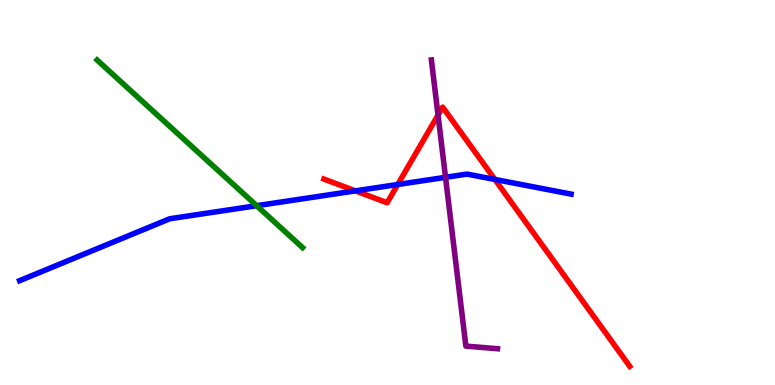[{'lines': ['blue', 'red'], 'intersections': [{'x': 4.59, 'y': 5.04}, {'x': 5.13, 'y': 5.21}, {'x': 6.39, 'y': 5.34}]}, {'lines': ['green', 'red'], 'intersections': []}, {'lines': ['purple', 'red'], 'intersections': [{'x': 5.65, 'y': 7.01}]}, {'lines': ['blue', 'green'], 'intersections': [{'x': 3.31, 'y': 4.66}]}, {'lines': ['blue', 'purple'], 'intersections': [{'x': 5.75, 'y': 5.39}]}, {'lines': ['green', 'purple'], 'intersections': []}]